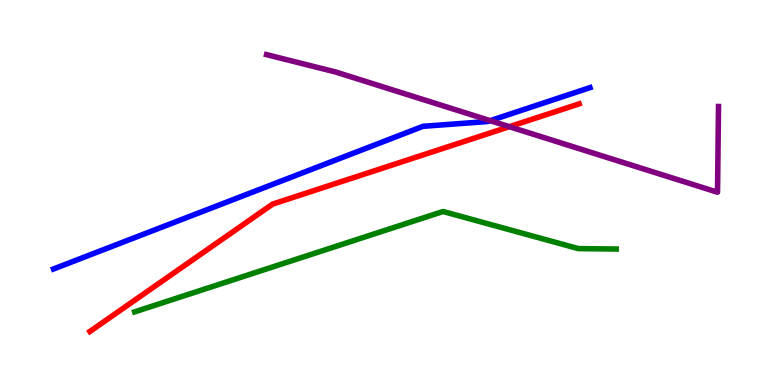[{'lines': ['blue', 'red'], 'intersections': []}, {'lines': ['green', 'red'], 'intersections': []}, {'lines': ['purple', 'red'], 'intersections': [{'x': 6.57, 'y': 6.71}]}, {'lines': ['blue', 'green'], 'intersections': []}, {'lines': ['blue', 'purple'], 'intersections': [{'x': 6.33, 'y': 6.87}]}, {'lines': ['green', 'purple'], 'intersections': []}]